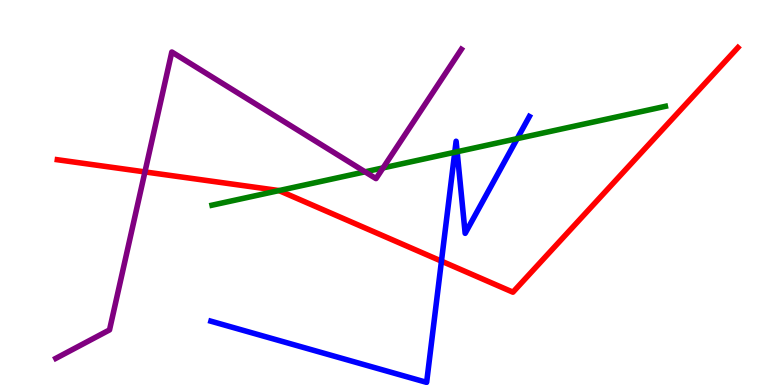[{'lines': ['blue', 'red'], 'intersections': [{'x': 5.7, 'y': 3.22}]}, {'lines': ['green', 'red'], 'intersections': [{'x': 3.6, 'y': 5.05}]}, {'lines': ['purple', 'red'], 'intersections': [{'x': 1.87, 'y': 5.53}]}, {'lines': ['blue', 'green'], 'intersections': [{'x': 5.87, 'y': 6.05}, {'x': 5.9, 'y': 6.06}, {'x': 6.67, 'y': 6.4}]}, {'lines': ['blue', 'purple'], 'intersections': []}, {'lines': ['green', 'purple'], 'intersections': [{'x': 4.71, 'y': 5.54}, {'x': 4.94, 'y': 5.64}]}]